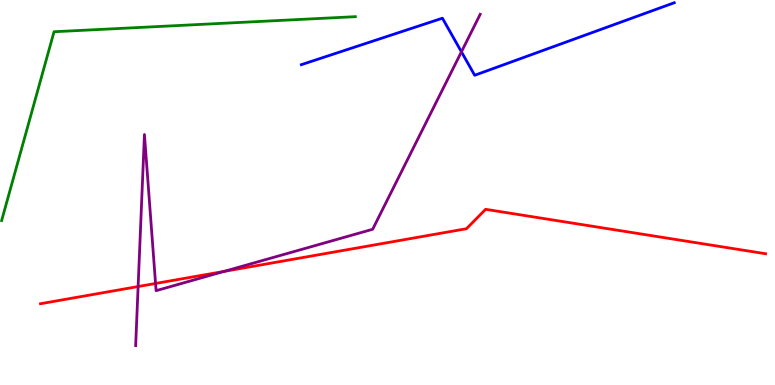[{'lines': ['blue', 'red'], 'intersections': []}, {'lines': ['green', 'red'], 'intersections': []}, {'lines': ['purple', 'red'], 'intersections': [{'x': 1.78, 'y': 2.56}, {'x': 2.01, 'y': 2.64}, {'x': 2.89, 'y': 2.95}]}, {'lines': ['blue', 'green'], 'intersections': []}, {'lines': ['blue', 'purple'], 'intersections': [{'x': 5.95, 'y': 8.65}]}, {'lines': ['green', 'purple'], 'intersections': []}]